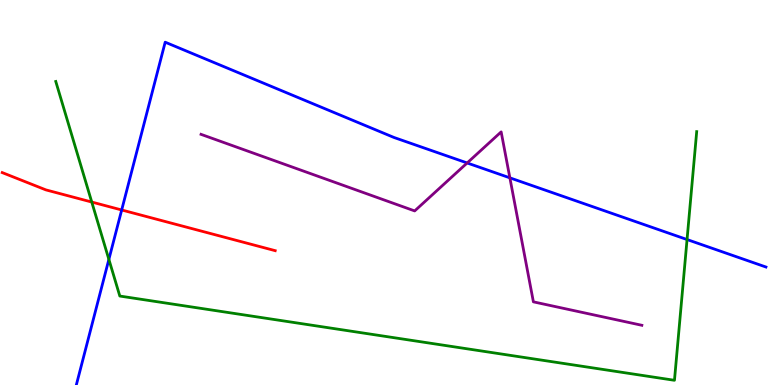[{'lines': ['blue', 'red'], 'intersections': [{'x': 1.57, 'y': 4.55}]}, {'lines': ['green', 'red'], 'intersections': [{'x': 1.18, 'y': 4.75}]}, {'lines': ['purple', 'red'], 'intersections': []}, {'lines': ['blue', 'green'], 'intersections': [{'x': 1.4, 'y': 3.26}, {'x': 8.87, 'y': 3.78}]}, {'lines': ['blue', 'purple'], 'intersections': [{'x': 6.03, 'y': 5.77}, {'x': 6.58, 'y': 5.38}]}, {'lines': ['green', 'purple'], 'intersections': []}]